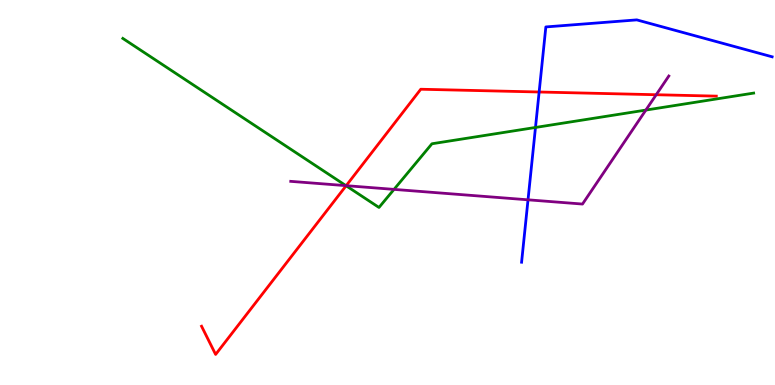[{'lines': ['blue', 'red'], 'intersections': [{'x': 6.96, 'y': 7.61}]}, {'lines': ['green', 'red'], 'intersections': [{'x': 4.47, 'y': 5.18}]}, {'lines': ['purple', 'red'], 'intersections': [{'x': 4.47, 'y': 5.18}, {'x': 8.47, 'y': 7.54}]}, {'lines': ['blue', 'green'], 'intersections': [{'x': 6.91, 'y': 6.69}]}, {'lines': ['blue', 'purple'], 'intersections': [{'x': 6.81, 'y': 4.81}]}, {'lines': ['green', 'purple'], 'intersections': [{'x': 4.46, 'y': 5.18}, {'x': 5.08, 'y': 5.08}, {'x': 8.33, 'y': 7.14}]}]